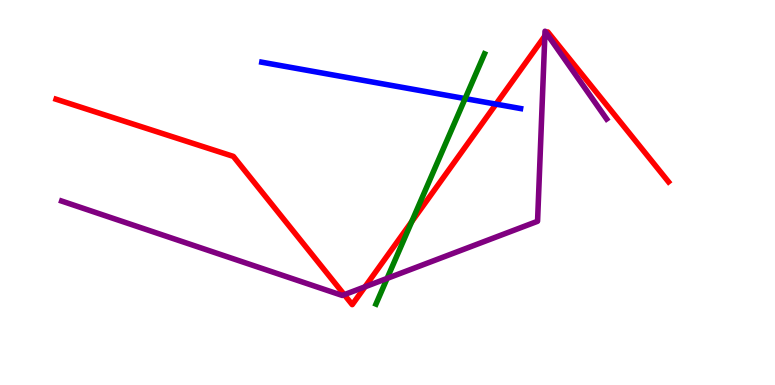[{'lines': ['blue', 'red'], 'intersections': [{'x': 6.4, 'y': 7.3}]}, {'lines': ['green', 'red'], 'intersections': [{'x': 5.31, 'y': 4.24}]}, {'lines': ['purple', 'red'], 'intersections': [{'x': 4.44, 'y': 2.35}, {'x': 4.71, 'y': 2.55}, {'x': 7.03, 'y': 9.06}, {'x': 7.05, 'y': 9.13}]}, {'lines': ['blue', 'green'], 'intersections': [{'x': 6.0, 'y': 7.44}]}, {'lines': ['blue', 'purple'], 'intersections': []}, {'lines': ['green', 'purple'], 'intersections': [{'x': 4.99, 'y': 2.77}]}]